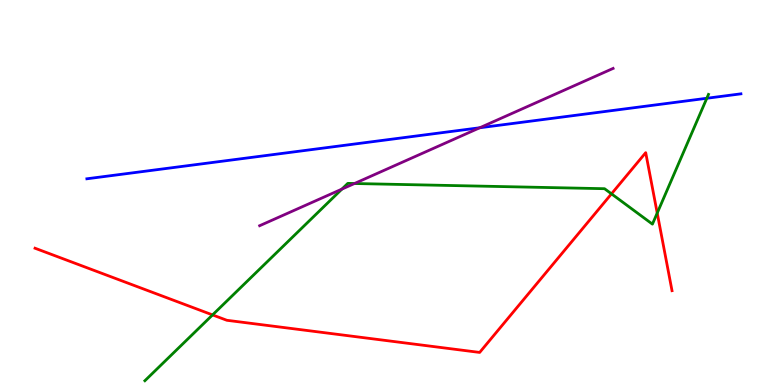[{'lines': ['blue', 'red'], 'intersections': []}, {'lines': ['green', 'red'], 'intersections': [{'x': 2.74, 'y': 1.82}, {'x': 7.89, 'y': 4.97}, {'x': 8.48, 'y': 4.47}]}, {'lines': ['purple', 'red'], 'intersections': []}, {'lines': ['blue', 'green'], 'intersections': [{'x': 9.12, 'y': 7.45}]}, {'lines': ['blue', 'purple'], 'intersections': [{'x': 6.19, 'y': 6.68}]}, {'lines': ['green', 'purple'], 'intersections': [{'x': 4.41, 'y': 5.09}, {'x': 4.57, 'y': 5.23}]}]